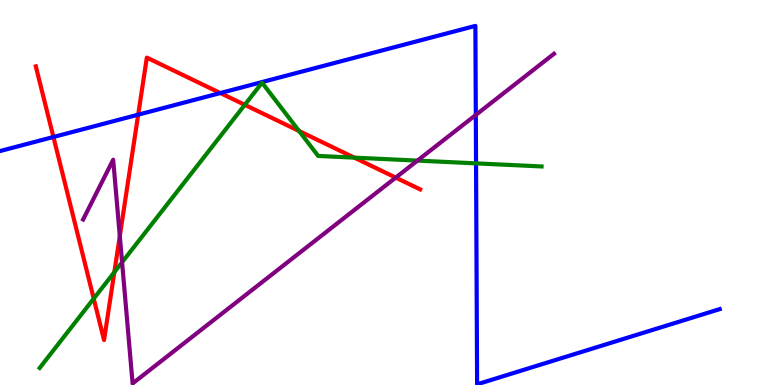[{'lines': ['blue', 'red'], 'intersections': [{'x': 0.689, 'y': 6.44}, {'x': 1.78, 'y': 7.02}, {'x': 2.84, 'y': 7.58}]}, {'lines': ['green', 'red'], 'intersections': [{'x': 1.21, 'y': 2.24}, {'x': 1.48, 'y': 2.93}, {'x': 3.16, 'y': 7.28}, {'x': 3.86, 'y': 6.6}, {'x': 4.57, 'y': 5.91}]}, {'lines': ['purple', 'red'], 'intersections': [{'x': 1.55, 'y': 3.87}, {'x': 5.11, 'y': 5.39}]}, {'lines': ['blue', 'green'], 'intersections': [{'x': 6.14, 'y': 5.76}]}, {'lines': ['blue', 'purple'], 'intersections': [{'x': 6.14, 'y': 7.01}]}, {'lines': ['green', 'purple'], 'intersections': [{'x': 1.58, 'y': 3.19}, {'x': 5.39, 'y': 5.83}]}]